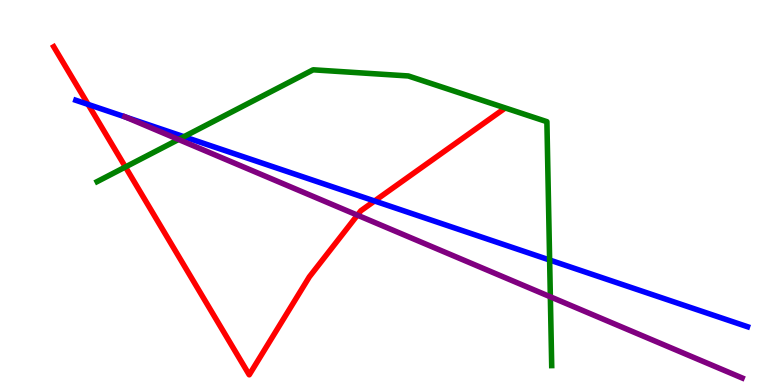[{'lines': ['blue', 'red'], 'intersections': [{'x': 1.14, 'y': 7.29}, {'x': 4.83, 'y': 4.78}]}, {'lines': ['green', 'red'], 'intersections': [{'x': 1.62, 'y': 5.66}]}, {'lines': ['purple', 'red'], 'intersections': [{'x': 4.61, 'y': 4.41}]}, {'lines': ['blue', 'green'], 'intersections': [{'x': 2.37, 'y': 6.45}, {'x': 7.09, 'y': 3.25}]}, {'lines': ['blue', 'purple'], 'intersections': [{'x': 1.62, 'y': 6.96}]}, {'lines': ['green', 'purple'], 'intersections': [{'x': 2.3, 'y': 6.38}, {'x': 7.1, 'y': 2.29}]}]